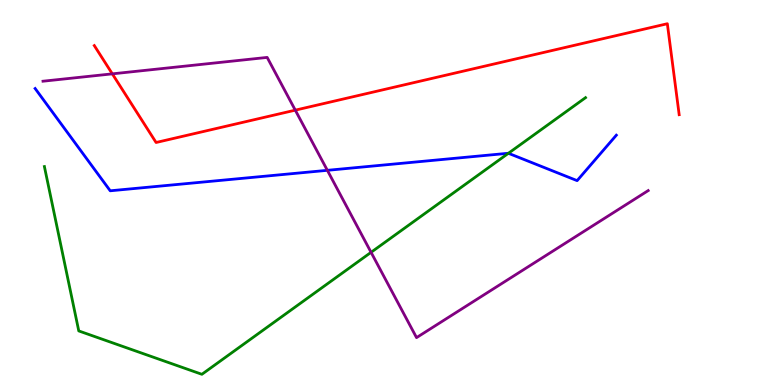[{'lines': ['blue', 'red'], 'intersections': []}, {'lines': ['green', 'red'], 'intersections': []}, {'lines': ['purple', 'red'], 'intersections': [{'x': 1.45, 'y': 8.08}, {'x': 3.81, 'y': 7.14}]}, {'lines': ['blue', 'green'], 'intersections': [{'x': 6.56, 'y': 6.02}]}, {'lines': ['blue', 'purple'], 'intersections': [{'x': 4.22, 'y': 5.58}]}, {'lines': ['green', 'purple'], 'intersections': [{'x': 4.79, 'y': 3.45}]}]